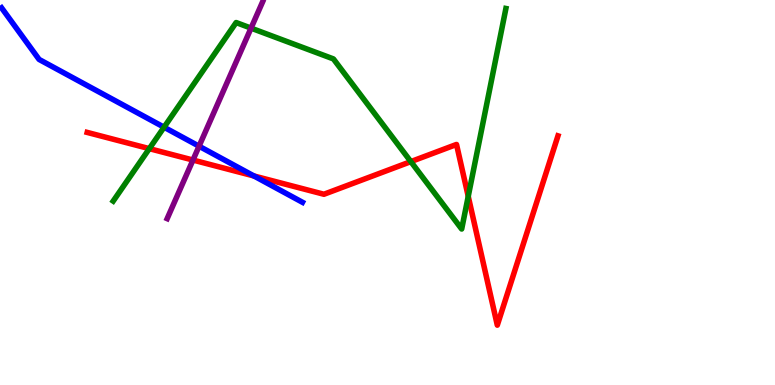[{'lines': ['blue', 'red'], 'intersections': [{'x': 3.28, 'y': 5.43}]}, {'lines': ['green', 'red'], 'intersections': [{'x': 1.93, 'y': 6.14}, {'x': 5.3, 'y': 5.8}, {'x': 6.04, 'y': 4.9}]}, {'lines': ['purple', 'red'], 'intersections': [{'x': 2.49, 'y': 5.84}]}, {'lines': ['blue', 'green'], 'intersections': [{'x': 2.12, 'y': 6.7}]}, {'lines': ['blue', 'purple'], 'intersections': [{'x': 2.57, 'y': 6.2}]}, {'lines': ['green', 'purple'], 'intersections': [{'x': 3.24, 'y': 9.27}]}]